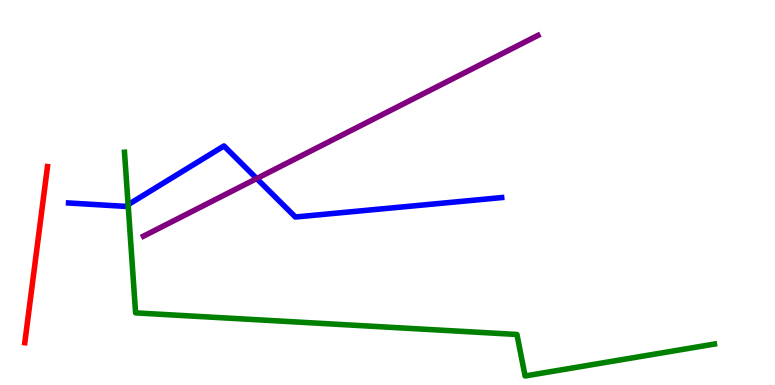[{'lines': ['blue', 'red'], 'intersections': []}, {'lines': ['green', 'red'], 'intersections': []}, {'lines': ['purple', 'red'], 'intersections': []}, {'lines': ['blue', 'green'], 'intersections': [{'x': 1.65, 'y': 4.68}]}, {'lines': ['blue', 'purple'], 'intersections': [{'x': 3.31, 'y': 5.36}]}, {'lines': ['green', 'purple'], 'intersections': []}]